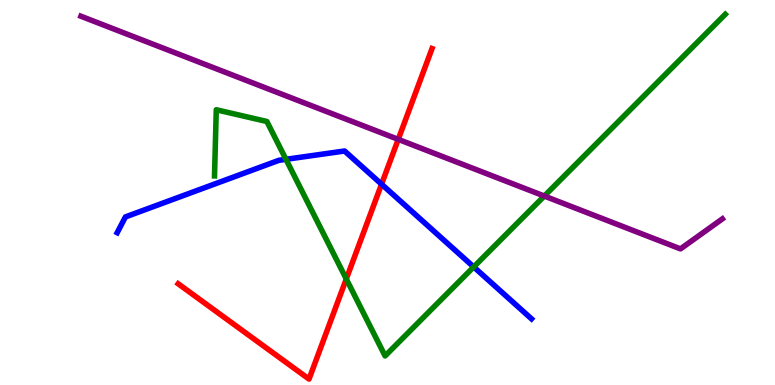[{'lines': ['blue', 'red'], 'intersections': [{'x': 4.92, 'y': 5.22}]}, {'lines': ['green', 'red'], 'intersections': [{'x': 4.47, 'y': 2.75}]}, {'lines': ['purple', 'red'], 'intersections': [{'x': 5.14, 'y': 6.38}]}, {'lines': ['blue', 'green'], 'intersections': [{'x': 3.69, 'y': 5.86}, {'x': 6.11, 'y': 3.07}]}, {'lines': ['blue', 'purple'], 'intersections': []}, {'lines': ['green', 'purple'], 'intersections': [{'x': 7.02, 'y': 4.91}]}]